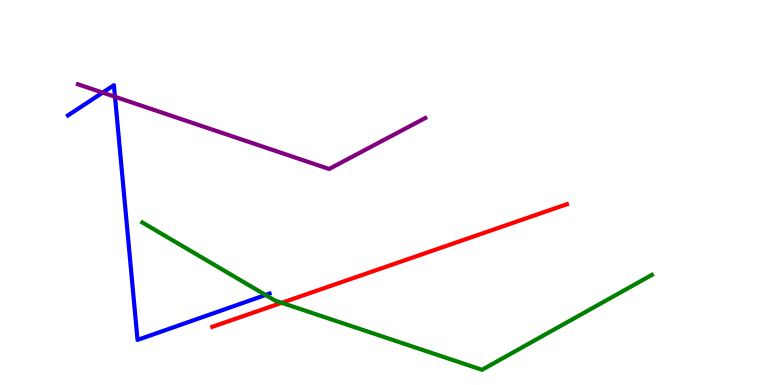[{'lines': ['blue', 'red'], 'intersections': []}, {'lines': ['green', 'red'], 'intersections': [{'x': 3.64, 'y': 2.13}]}, {'lines': ['purple', 'red'], 'intersections': []}, {'lines': ['blue', 'green'], 'intersections': [{'x': 3.43, 'y': 2.34}]}, {'lines': ['blue', 'purple'], 'intersections': [{'x': 1.32, 'y': 7.59}, {'x': 1.48, 'y': 7.49}]}, {'lines': ['green', 'purple'], 'intersections': []}]